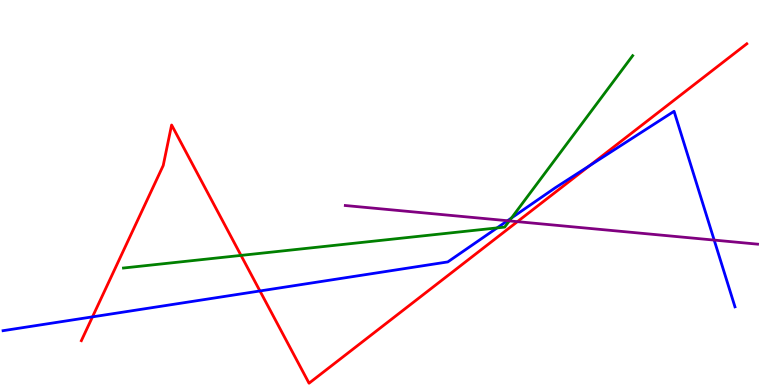[{'lines': ['blue', 'red'], 'intersections': [{'x': 1.19, 'y': 1.77}, {'x': 3.35, 'y': 2.44}, {'x': 7.61, 'y': 5.7}]}, {'lines': ['green', 'red'], 'intersections': [{'x': 3.11, 'y': 3.37}]}, {'lines': ['purple', 'red'], 'intersections': [{'x': 6.68, 'y': 4.24}]}, {'lines': ['blue', 'green'], 'intersections': [{'x': 6.41, 'y': 4.08}, {'x': 6.6, 'y': 4.34}]}, {'lines': ['blue', 'purple'], 'intersections': [{'x': 6.55, 'y': 4.27}, {'x': 9.22, 'y': 3.76}]}, {'lines': ['green', 'purple'], 'intersections': [{'x': 6.57, 'y': 4.26}]}]